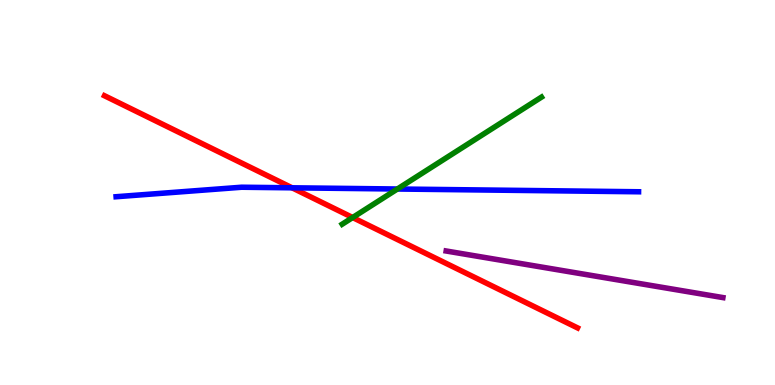[{'lines': ['blue', 'red'], 'intersections': [{'x': 3.77, 'y': 5.12}]}, {'lines': ['green', 'red'], 'intersections': [{'x': 4.55, 'y': 4.35}]}, {'lines': ['purple', 'red'], 'intersections': []}, {'lines': ['blue', 'green'], 'intersections': [{'x': 5.13, 'y': 5.09}]}, {'lines': ['blue', 'purple'], 'intersections': []}, {'lines': ['green', 'purple'], 'intersections': []}]